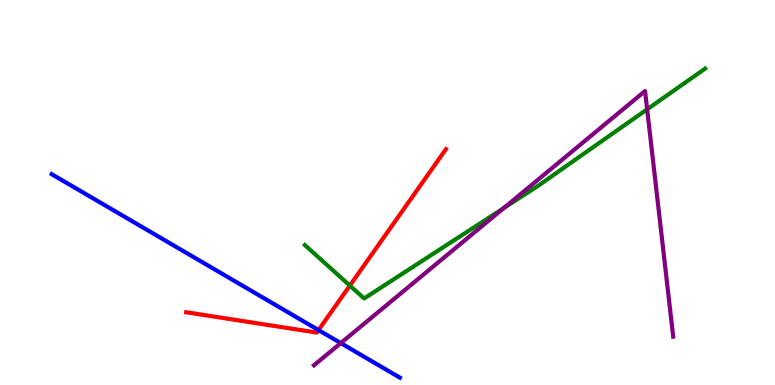[{'lines': ['blue', 'red'], 'intersections': [{'x': 4.11, 'y': 1.43}]}, {'lines': ['green', 'red'], 'intersections': [{'x': 4.51, 'y': 2.58}]}, {'lines': ['purple', 'red'], 'intersections': []}, {'lines': ['blue', 'green'], 'intersections': []}, {'lines': ['blue', 'purple'], 'intersections': [{'x': 4.4, 'y': 1.09}]}, {'lines': ['green', 'purple'], 'intersections': [{'x': 6.5, 'y': 4.6}, {'x': 8.35, 'y': 7.16}]}]